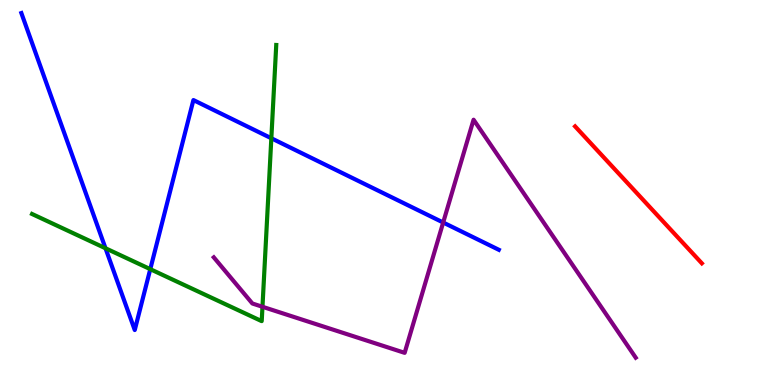[{'lines': ['blue', 'red'], 'intersections': []}, {'lines': ['green', 'red'], 'intersections': []}, {'lines': ['purple', 'red'], 'intersections': []}, {'lines': ['blue', 'green'], 'intersections': [{'x': 1.36, 'y': 3.55}, {'x': 1.94, 'y': 3.01}, {'x': 3.5, 'y': 6.41}]}, {'lines': ['blue', 'purple'], 'intersections': [{'x': 5.72, 'y': 4.22}]}, {'lines': ['green', 'purple'], 'intersections': [{'x': 3.39, 'y': 2.03}]}]